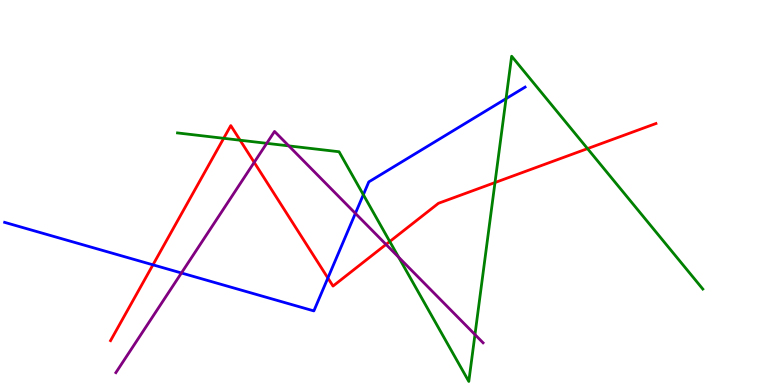[{'lines': ['blue', 'red'], 'intersections': [{'x': 1.97, 'y': 3.12}, {'x': 4.23, 'y': 2.78}]}, {'lines': ['green', 'red'], 'intersections': [{'x': 2.89, 'y': 6.41}, {'x': 3.1, 'y': 6.36}, {'x': 5.03, 'y': 3.73}, {'x': 6.39, 'y': 5.26}, {'x': 7.58, 'y': 6.14}]}, {'lines': ['purple', 'red'], 'intersections': [{'x': 3.28, 'y': 5.78}, {'x': 4.98, 'y': 3.65}]}, {'lines': ['blue', 'green'], 'intersections': [{'x': 4.69, 'y': 4.94}, {'x': 6.53, 'y': 7.44}]}, {'lines': ['blue', 'purple'], 'intersections': [{'x': 2.34, 'y': 2.91}, {'x': 4.59, 'y': 4.46}]}, {'lines': ['green', 'purple'], 'intersections': [{'x': 3.44, 'y': 6.28}, {'x': 3.73, 'y': 6.21}, {'x': 5.14, 'y': 3.32}, {'x': 6.13, 'y': 1.31}]}]